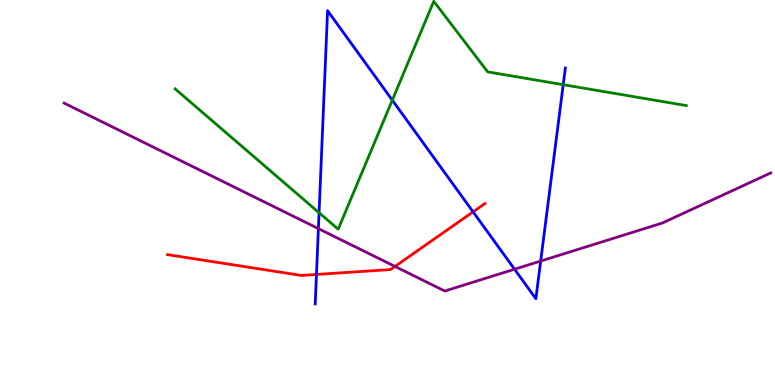[{'lines': ['blue', 'red'], 'intersections': [{'x': 4.08, 'y': 2.87}, {'x': 6.1, 'y': 4.5}]}, {'lines': ['green', 'red'], 'intersections': []}, {'lines': ['purple', 'red'], 'intersections': [{'x': 5.1, 'y': 3.08}]}, {'lines': ['blue', 'green'], 'intersections': [{'x': 4.12, 'y': 4.47}, {'x': 5.06, 'y': 7.4}, {'x': 7.27, 'y': 7.8}]}, {'lines': ['blue', 'purple'], 'intersections': [{'x': 4.11, 'y': 4.06}, {'x': 6.64, 'y': 3.01}, {'x': 6.98, 'y': 3.22}]}, {'lines': ['green', 'purple'], 'intersections': []}]